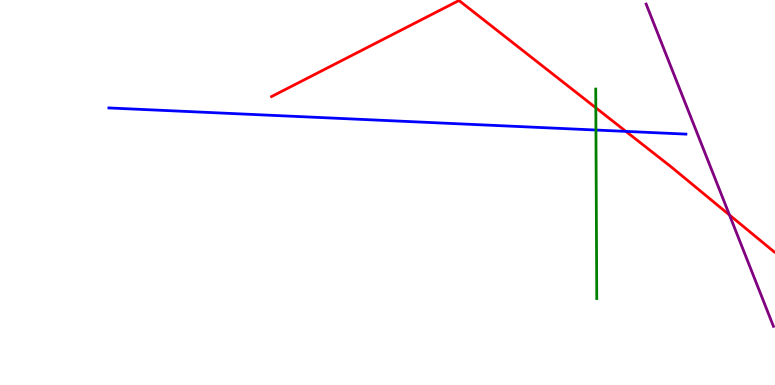[{'lines': ['blue', 'red'], 'intersections': [{'x': 8.08, 'y': 6.59}]}, {'lines': ['green', 'red'], 'intersections': [{'x': 7.69, 'y': 7.2}]}, {'lines': ['purple', 'red'], 'intersections': [{'x': 9.41, 'y': 4.42}]}, {'lines': ['blue', 'green'], 'intersections': [{'x': 7.69, 'y': 6.62}]}, {'lines': ['blue', 'purple'], 'intersections': []}, {'lines': ['green', 'purple'], 'intersections': []}]